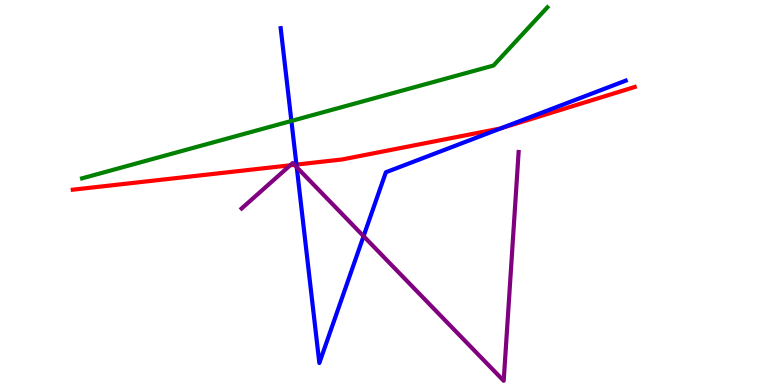[{'lines': ['blue', 'red'], 'intersections': [{'x': 3.82, 'y': 5.72}, {'x': 6.47, 'y': 6.67}]}, {'lines': ['green', 'red'], 'intersections': []}, {'lines': ['purple', 'red'], 'intersections': [{'x': 3.74, 'y': 5.71}, {'x': 3.8, 'y': 5.72}]}, {'lines': ['blue', 'green'], 'intersections': [{'x': 3.76, 'y': 6.86}]}, {'lines': ['blue', 'purple'], 'intersections': [{'x': 3.83, 'y': 5.66}, {'x': 4.69, 'y': 3.87}]}, {'lines': ['green', 'purple'], 'intersections': []}]